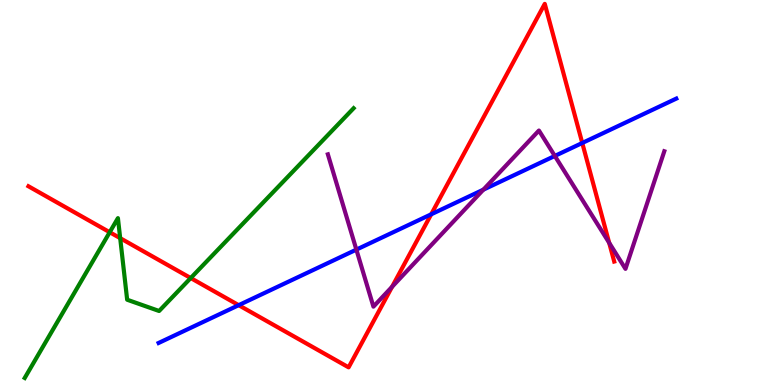[{'lines': ['blue', 'red'], 'intersections': [{'x': 3.08, 'y': 2.07}, {'x': 5.56, 'y': 4.43}, {'x': 7.51, 'y': 6.29}]}, {'lines': ['green', 'red'], 'intersections': [{'x': 1.42, 'y': 3.97}, {'x': 1.55, 'y': 3.81}, {'x': 2.46, 'y': 2.78}]}, {'lines': ['purple', 'red'], 'intersections': [{'x': 5.06, 'y': 2.55}, {'x': 7.86, 'y': 3.69}]}, {'lines': ['blue', 'green'], 'intersections': []}, {'lines': ['blue', 'purple'], 'intersections': [{'x': 4.6, 'y': 3.52}, {'x': 6.24, 'y': 5.07}, {'x': 7.16, 'y': 5.95}]}, {'lines': ['green', 'purple'], 'intersections': []}]